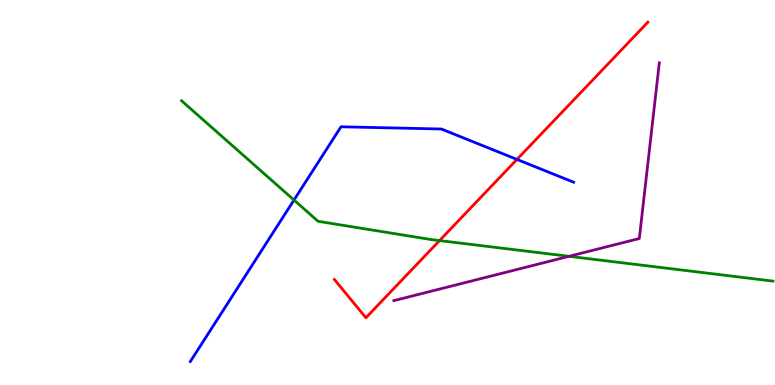[{'lines': ['blue', 'red'], 'intersections': [{'x': 6.67, 'y': 5.86}]}, {'lines': ['green', 'red'], 'intersections': [{'x': 5.67, 'y': 3.75}]}, {'lines': ['purple', 'red'], 'intersections': []}, {'lines': ['blue', 'green'], 'intersections': [{'x': 3.79, 'y': 4.8}]}, {'lines': ['blue', 'purple'], 'intersections': []}, {'lines': ['green', 'purple'], 'intersections': [{'x': 7.34, 'y': 3.34}]}]